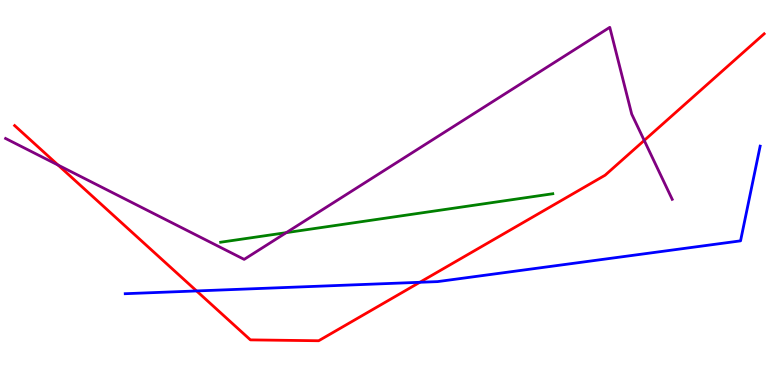[{'lines': ['blue', 'red'], 'intersections': [{'x': 2.54, 'y': 2.44}, {'x': 5.42, 'y': 2.67}]}, {'lines': ['green', 'red'], 'intersections': []}, {'lines': ['purple', 'red'], 'intersections': [{'x': 0.749, 'y': 5.71}, {'x': 8.31, 'y': 6.35}]}, {'lines': ['blue', 'green'], 'intersections': []}, {'lines': ['blue', 'purple'], 'intersections': []}, {'lines': ['green', 'purple'], 'intersections': [{'x': 3.69, 'y': 3.96}]}]